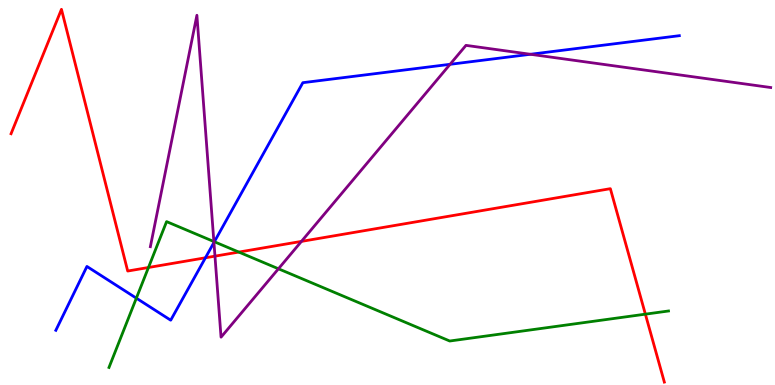[{'lines': ['blue', 'red'], 'intersections': [{'x': 2.65, 'y': 3.3}]}, {'lines': ['green', 'red'], 'intersections': [{'x': 1.92, 'y': 3.05}, {'x': 3.08, 'y': 3.45}, {'x': 8.33, 'y': 1.84}]}, {'lines': ['purple', 'red'], 'intersections': [{'x': 2.77, 'y': 3.35}, {'x': 3.89, 'y': 3.73}]}, {'lines': ['blue', 'green'], 'intersections': [{'x': 1.76, 'y': 2.26}, {'x': 2.77, 'y': 3.72}]}, {'lines': ['blue', 'purple'], 'intersections': [{'x': 2.76, 'y': 3.7}, {'x': 5.81, 'y': 8.33}, {'x': 6.84, 'y': 8.59}]}, {'lines': ['green', 'purple'], 'intersections': [{'x': 2.76, 'y': 3.73}, {'x': 3.59, 'y': 3.02}]}]